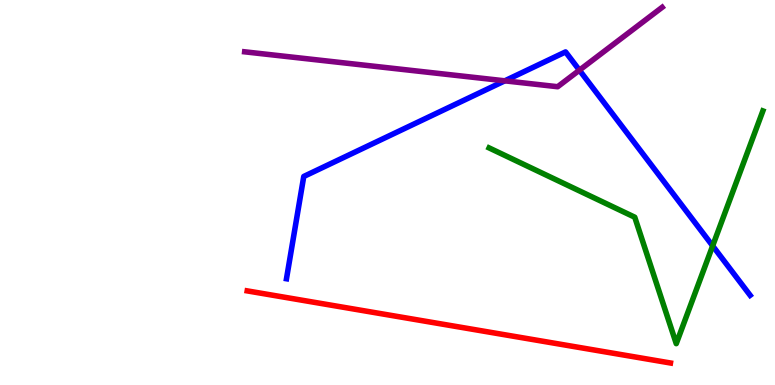[{'lines': ['blue', 'red'], 'intersections': []}, {'lines': ['green', 'red'], 'intersections': []}, {'lines': ['purple', 'red'], 'intersections': []}, {'lines': ['blue', 'green'], 'intersections': [{'x': 9.2, 'y': 3.61}]}, {'lines': ['blue', 'purple'], 'intersections': [{'x': 6.51, 'y': 7.9}, {'x': 7.48, 'y': 8.18}]}, {'lines': ['green', 'purple'], 'intersections': []}]